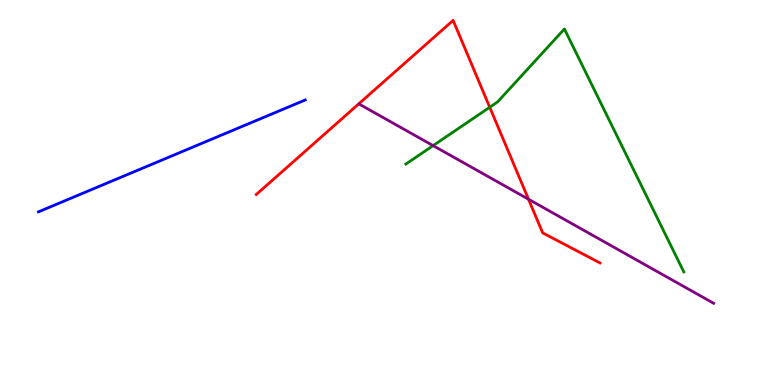[{'lines': ['blue', 'red'], 'intersections': []}, {'lines': ['green', 'red'], 'intersections': [{'x': 6.32, 'y': 7.21}]}, {'lines': ['purple', 'red'], 'intersections': [{'x': 6.82, 'y': 4.83}]}, {'lines': ['blue', 'green'], 'intersections': []}, {'lines': ['blue', 'purple'], 'intersections': []}, {'lines': ['green', 'purple'], 'intersections': [{'x': 5.59, 'y': 6.22}]}]